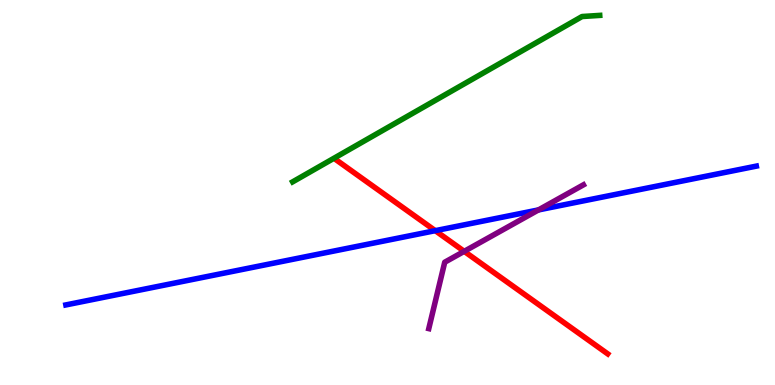[{'lines': ['blue', 'red'], 'intersections': [{'x': 5.62, 'y': 4.01}]}, {'lines': ['green', 'red'], 'intersections': []}, {'lines': ['purple', 'red'], 'intersections': [{'x': 5.99, 'y': 3.47}]}, {'lines': ['blue', 'green'], 'intersections': []}, {'lines': ['blue', 'purple'], 'intersections': [{'x': 6.95, 'y': 4.55}]}, {'lines': ['green', 'purple'], 'intersections': []}]